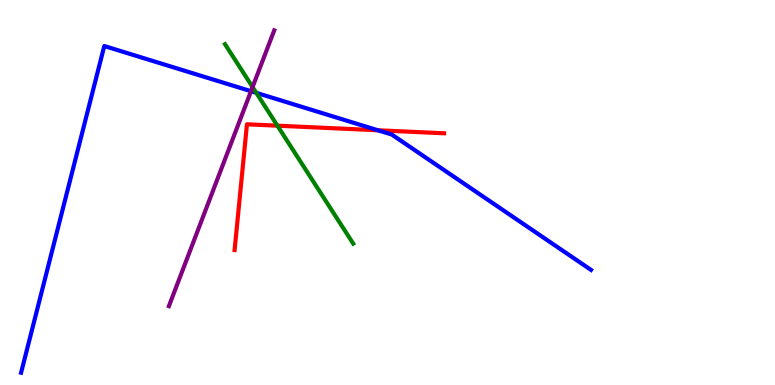[{'lines': ['blue', 'red'], 'intersections': [{'x': 4.88, 'y': 6.62}]}, {'lines': ['green', 'red'], 'intersections': [{'x': 3.58, 'y': 6.74}]}, {'lines': ['purple', 'red'], 'intersections': []}, {'lines': ['blue', 'green'], 'intersections': [{'x': 3.31, 'y': 7.59}]}, {'lines': ['blue', 'purple'], 'intersections': [{'x': 3.24, 'y': 7.63}]}, {'lines': ['green', 'purple'], 'intersections': [{'x': 3.26, 'y': 7.74}]}]